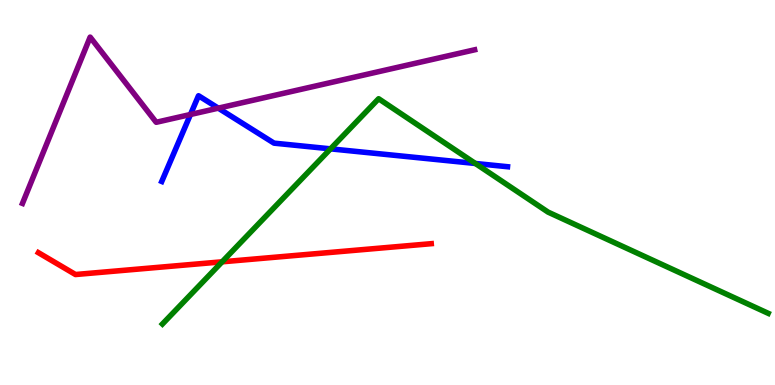[{'lines': ['blue', 'red'], 'intersections': []}, {'lines': ['green', 'red'], 'intersections': [{'x': 2.87, 'y': 3.2}]}, {'lines': ['purple', 'red'], 'intersections': []}, {'lines': ['blue', 'green'], 'intersections': [{'x': 4.26, 'y': 6.13}, {'x': 6.13, 'y': 5.75}]}, {'lines': ['blue', 'purple'], 'intersections': [{'x': 2.46, 'y': 7.03}, {'x': 2.82, 'y': 7.19}]}, {'lines': ['green', 'purple'], 'intersections': []}]